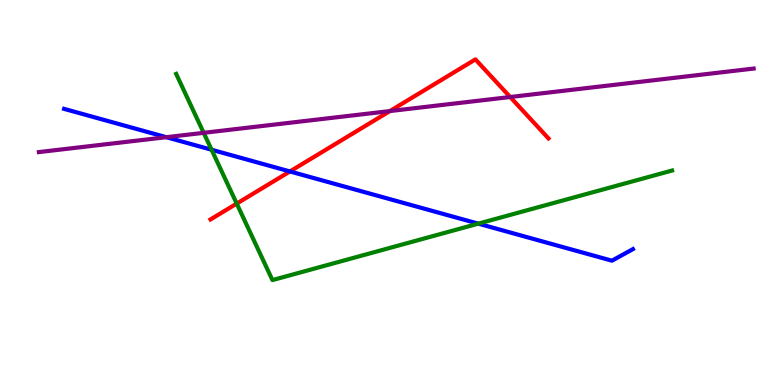[{'lines': ['blue', 'red'], 'intersections': [{'x': 3.74, 'y': 5.55}]}, {'lines': ['green', 'red'], 'intersections': [{'x': 3.05, 'y': 4.71}]}, {'lines': ['purple', 'red'], 'intersections': [{'x': 5.03, 'y': 7.11}, {'x': 6.58, 'y': 7.48}]}, {'lines': ['blue', 'green'], 'intersections': [{'x': 2.73, 'y': 6.11}, {'x': 6.17, 'y': 4.19}]}, {'lines': ['blue', 'purple'], 'intersections': [{'x': 2.15, 'y': 6.44}]}, {'lines': ['green', 'purple'], 'intersections': [{'x': 2.63, 'y': 6.55}]}]